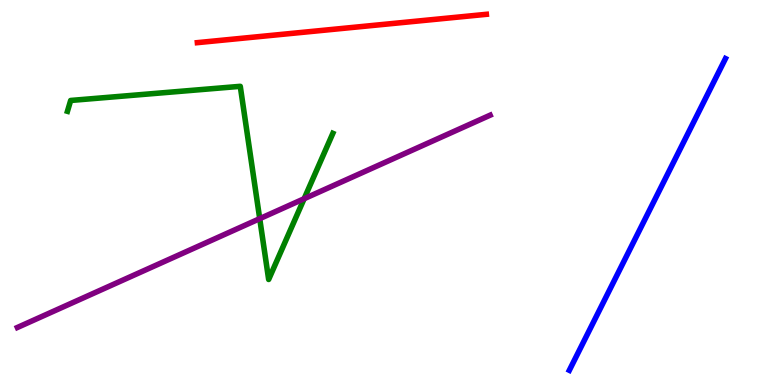[{'lines': ['blue', 'red'], 'intersections': []}, {'lines': ['green', 'red'], 'intersections': []}, {'lines': ['purple', 'red'], 'intersections': []}, {'lines': ['blue', 'green'], 'intersections': []}, {'lines': ['blue', 'purple'], 'intersections': []}, {'lines': ['green', 'purple'], 'intersections': [{'x': 3.35, 'y': 4.32}, {'x': 3.92, 'y': 4.84}]}]